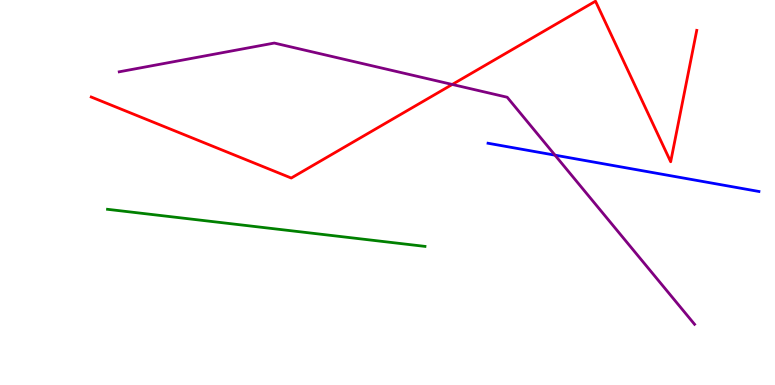[{'lines': ['blue', 'red'], 'intersections': []}, {'lines': ['green', 'red'], 'intersections': []}, {'lines': ['purple', 'red'], 'intersections': [{'x': 5.84, 'y': 7.81}]}, {'lines': ['blue', 'green'], 'intersections': []}, {'lines': ['blue', 'purple'], 'intersections': [{'x': 7.16, 'y': 5.97}]}, {'lines': ['green', 'purple'], 'intersections': []}]